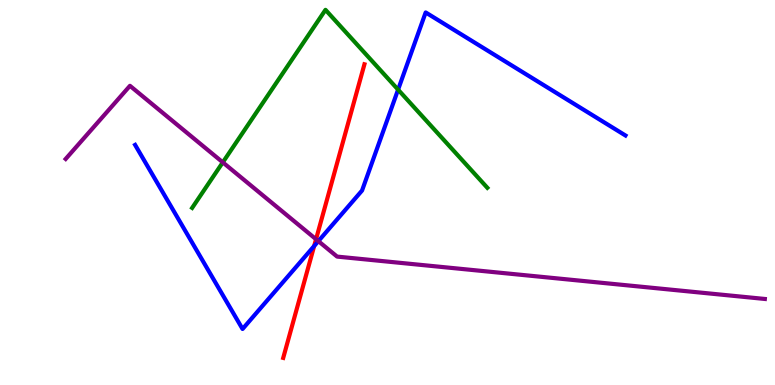[{'lines': ['blue', 'red'], 'intersections': [{'x': 4.05, 'y': 3.61}]}, {'lines': ['green', 'red'], 'intersections': []}, {'lines': ['purple', 'red'], 'intersections': [{'x': 4.08, 'y': 3.79}]}, {'lines': ['blue', 'green'], 'intersections': [{'x': 5.14, 'y': 7.67}]}, {'lines': ['blue', 'purple'], 'intersections': [{'x': 4.11, 'y': 3.74}]}, {'lines': ['green', 'purple'], 'intersections': [{'x': 2.87, 'y': 5.78}]}]